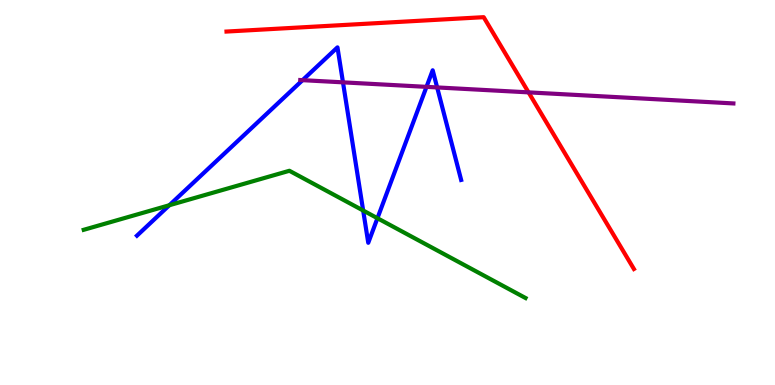[{'lines': ['blue', 'red'], 'intersections': []}, {'lines': ['green', 'red'], 'intersections': []}, {'lines': ['purple', 'red'], 'intersections': [{'x': 6.82, 'y': 7.6}]}, {'lines': ['blue', 'green'], 'intersections': [{'x': 2.19, 'y': 4.67}, {'x': 4.69, 'y': 4.53}, {'x': 4.87, 'y': 4.33}]}, {'lines': ['blue', 'purple'], 'intersections': [{'x': 3.9, 'y': 7.92}, {'x': 4.43, 'y': 7.86}, {'x': 5.5, 'y': 7.74}, {'x': 5.64, 'y': 7.73}]}, {'lines': ['green', 'purple'], 'intersections': []}]